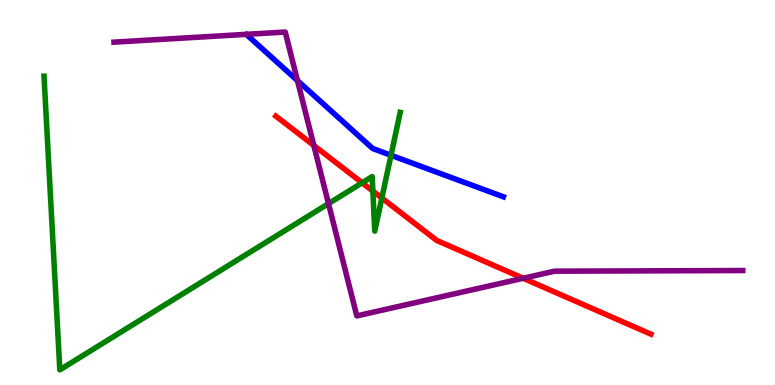[{'lines': ['blue', 'red'], 'intersections': []}, {'lines': ['green', 'red'], 'intersections': [{'x': 4.67, 'y': 5.25}, {'x': 4.81, 'y': 5.04}, {'x': 4.93, 'y': 4.86}]}, {'lines': ['purple', 'red'], 'intersections': [{'x': 4.05, 'y': 6.22}, {'x': 6.75, 'y': 2.77}]}, {'lines': ['blue', 'green'], 'intersections': [{'x': 5.05, 'y': 5.97}]}, {'lines': ['blue', 'purple'], 'intersections': [{'x': 3.84, 'y': 7.91}]}, {'lines': ['green', 'purple'], 'intersections': [{'x': 4.24, 'y': 4.71}]}]